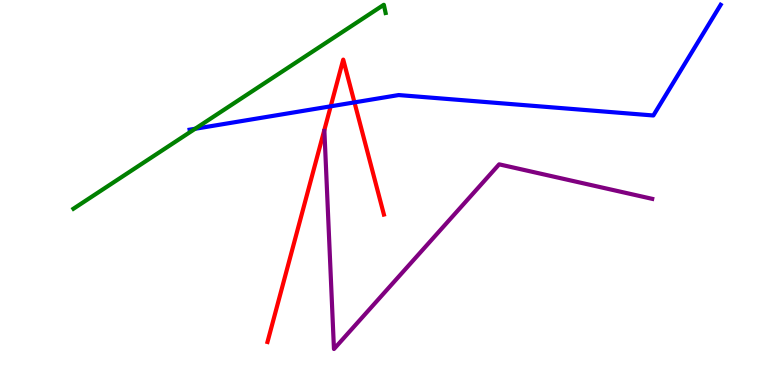[{'lines': ['blue', 'red'], 'intersections': [{'x': 4.27, 'y': 7.24}, {'x': 4.57, 'y': 7.34}]}, {'lines': ['green', 'red'], 'intersections': []}, {'lines': ['purple', 'red'], 'intersections': []}, {'lines': ['blue', 'green'], 'intersections': [{'x': 2.52, 'y': 6.66}]}, {'lines': ['blue', 'purple'], 'intersections': []}, {'lines': ['green', 'purple'], 'intersections': []}]